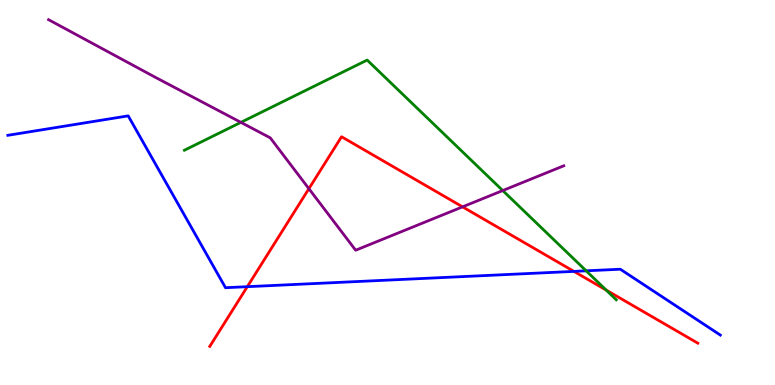[{'lines': ['blue', 'red'], 'intersections': [{'x': 3.19, 'y': 2.55}, {'x': 7.41, 'y': 2.95}]}, {'lines': ['green', 'red'], 'intersections': [{'x': 7.82, 'y': 2.47}]}, {'lines': ['purple', 'red'], 'intersections': [{'x': 3.99, 'y': 5.1}, {'x': 5.97, 'y': 4.63}]}, {'lines': ['blue', 'green'], 'intersections': [{'x': 7.56, 'y': 2.97}]}, {'lines': ['blue', 'purple'], 'intersections': []}, {'lines': ['green', 'purple'], 'intersections': [{'x': 3.11, 'y': 6.82}, {'x': 6.49, 'y': 5.05}]}]